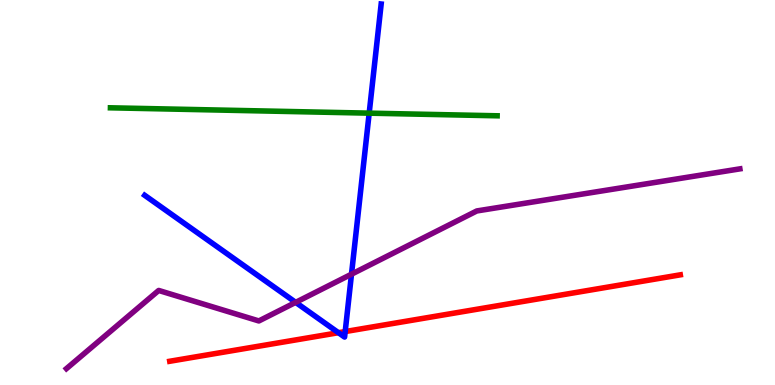[{'lines': ['blue', 'red'], 'intersections': [{'x': 4.37, 'y': 1.36}, {'x': 4.45, 'y': 1.39}]}, {'lines': ['green', 'red'], 'intersections': []}, {'lines': ['purple', 'red'], 'intersections': []}, {'lines': ['blue', 'green'], 'intersections': [{'x': 4.76, 'y': 7.06}]}, {'lines': ['blue', 'purple'], 'intersections': [{'x': 3.82, 'y': 2.15}, {'x': 4.54, 'y': 2.88}]}, {'lines': ['green', 'purple'], 'intersections': []}]